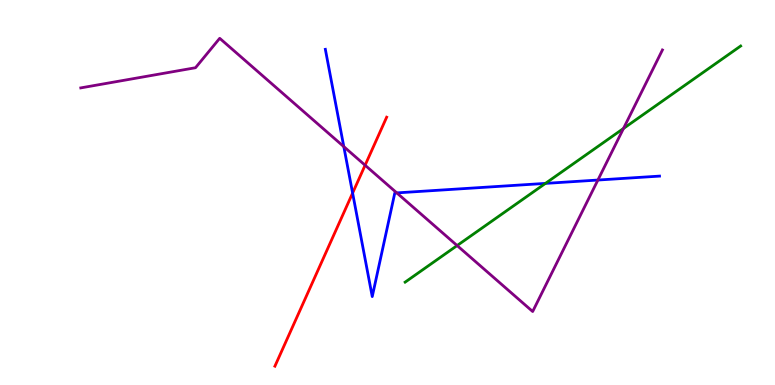[{'lines': ['blue', 'red'], 'intersections': [{'x': 4.55, 'y': 4.99}]}, {'lines': ['green', 'red'], 'intersections': []}, {'lines': ['purple', 'red'], 'intersections': [{'x': 4.71, 'y': 5.71}]}, {'lines': ['blue', 'green'], 'intersections': [{'x': 7.04, 'y': 5.24}]}, {'lines': ['blue', 'purple'], 'intersections': [{'x': 4.44, 'y': 6.19}, {'x': 5.12, 'y': 4.99}, {'x': 7.71, 'y': 5.32}]}, {'lines': ['green', 'purple'], 'intersections': [{'x': 5.9, 'y': 3.62}, {'x': 8.04, 'y': 6.66}]}]